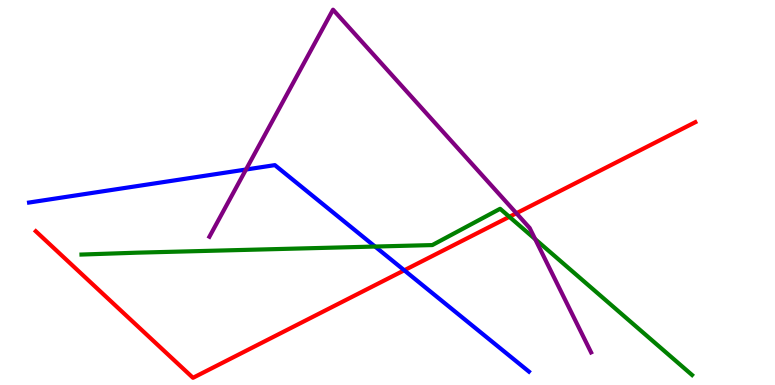[{'lines': ['blue', 'red'], 'intersections': [{'x': 5.22, 'y': 2.98}]}, {'lines': ['green', 'red'], 'intersections': [{'x': 6.57, 'y': 4.37}]}, {'lines': ['purple', 'red'], 'intersections': [{'x': 6.66, 'y': 4.46}]}, {'lines': ['blue', 'green'], 'intersections': [{'x': 4.84, 'y': 3.6}]}, {'lines': ['blue', 'purple'], 'intersections': [{'x': 3.17, 'y': 5.6}]}, {'lines': ['green', 'purple'], 'intersections': [{'x': 6.91, 'y': 3.79}]}]